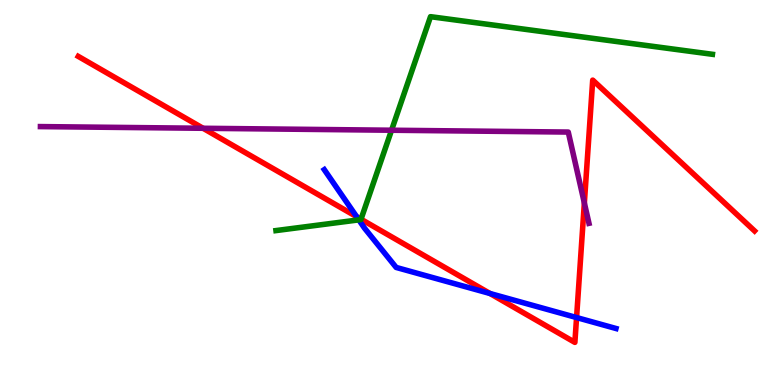[{'lines': ['blue', 'red'], 'intersections': [{'x': 4.6, 'y': 4.37}, {'x': 6.32, 'y': 2.38}, {'x': 7.44, 'y': 1.75}]}, {'lines': ['green', 'red'], 'intersections': [{'x': 4.66, 'y': 4.31}]}, {'lines': ['purple', 'red'], 'intersections': [{'x': 2.62, 'y': 6.67}, {'x': 7.54, 'y': 4.73}]}, {'lines': ['blue', 'green'], 'intersections': [{'x': 4.63, 'y': 4.29}]}, {'lines': ['blue', 'purple'], 'intersections': []}, {'lines': ['green', 'purple'], 'intersections': [{'x': 5.05, 'y': 6.62}]}]